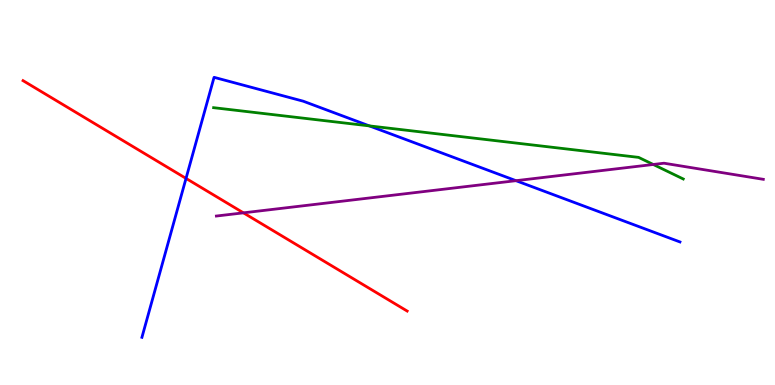[{'lines': ['blue', 'red'], 'intersections': [{'x': 2.4, 'y': 5.37}]}, {'lines': ['green', 'red'], 'intersections': []}, {'lines': ['purple', 'red'], 'intersections': [{'x': 3.14, 'y': 4.47}]}, {'lines': ['blue', 'green'], 'intersections': [{'x': 4.77, 'y': 6.73}]}, {'lines': ['blue', 'purple'], 'intersections': [{'x': 6.66, 'y': 5.31}]}, {'lines': ['green', 'purple'], 'intersections': [{'x': 8.43, 'y': 5.73}]}]